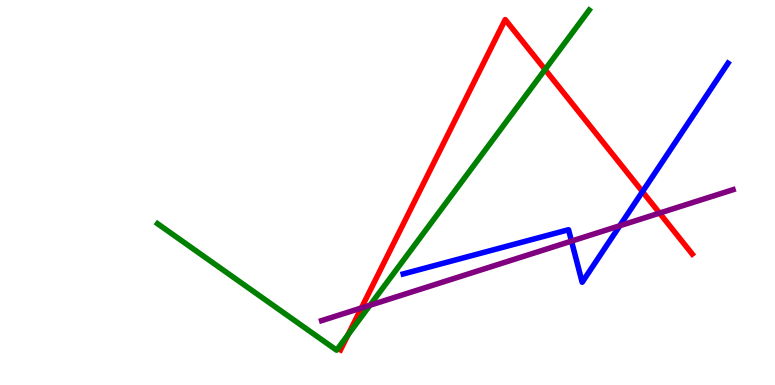[{'lines': ['blue', 'red'], 'intersections': [{'x': 8.29, 'y': 5.02}]}, {'lines': ['green', 'red'], 'intersections': [{'x': 4.49, 'y': 1.31}, {'x': 7.03, 'y': 8.19}]}, {'lines': ['purple', 'red'], 'intersections': [{'x': 4.66, 'y': 2.0}, {'x': 8.51, 'y': 4.47}]}, {'lines': ['blue', 'green'], 'intersections': []}, {'lines': ['blue', 'purple'], 'intersections': [{'x': 7.37, 'y': 3.74}, {'x': 8.0, 'y': 4.14}]}, {'lines': ['green', 'purple'], 'intersections': [{'x': 4.77, 'y': 2.07}]}]